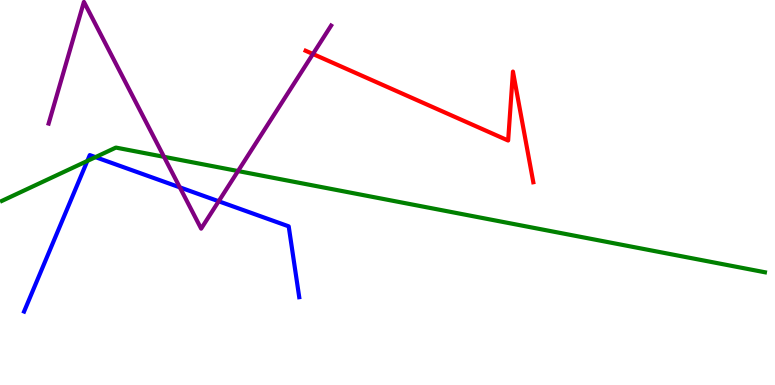[{'lines': ['blue', 'red'], 'intersections': []}, {'lines': ['green', 'red'], 'intersections': []}, {'lines': ['purple', 'red'], 'intersections': [{'x': 4.04, 'y': 8.6}]}, {'lines': ['blue', 'green'], 'intersections': [{'x': 1.13, 'y': 5.82}, {'x': 1.23, 'y': 5.92}]}, {'lines': ['blue', 'purple'], 'intersections': [{'x': 2.32, 'y': 5.13}, {'x': 2.82, 'y': 4.77}]}, {'lines': ['green', 'purple'], 'intersections': [{'x': 2.12, 'y': 5.93}, {'x': 3.07, 'y': 5.56}]}]